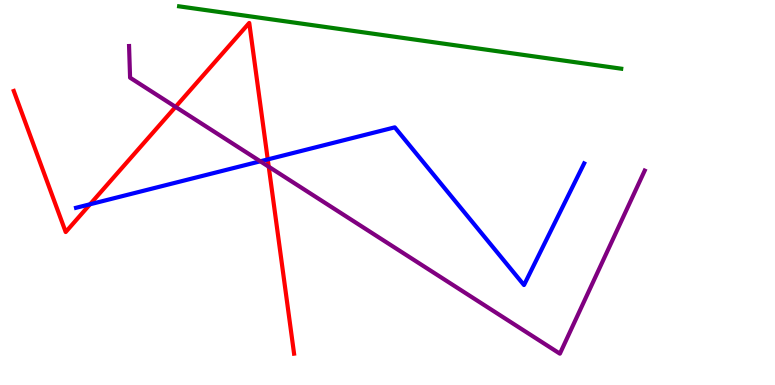[{'lines': ['blue', 'red'], 'intersections': [{'x': 1.16, 'y': 4.69}, {'x': 3.45, 'y': 5.86}]}, {'lines': ['green', 'red'], 'intersections': []}, {'lines': ['purple', 'red'], 'intersections': [{'x': 2.27, 'y': 7.22}, {'x': 3.47, 'y': 5.67}]}, {'lines': ['blue', 'green'], 'intersections': []}, {'lines': ['blue', 'purple'], 'intersections': [{'x': 3.36, 'y': 5.81}]}, {'lines': ['green', 'purple'], 'intersections': []}]